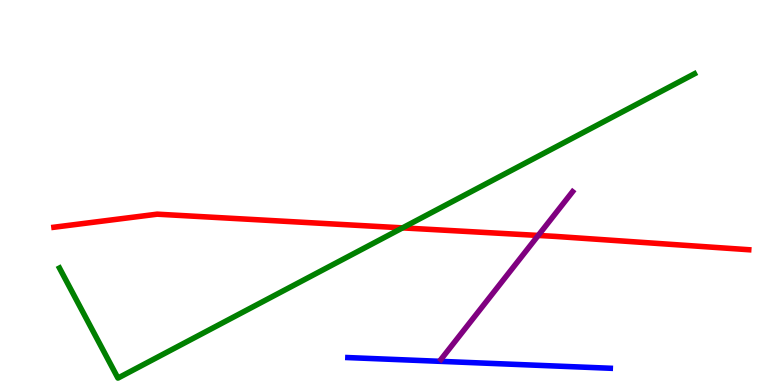[{'lines': ['blue', 'red'], 'intersections': []}, {'lines': ['green', 'red'], 'intersections': [{'x': 5.19, 'y': 4.08}]}, {'lines': ['purple', 'red'], 'intersections': [{'x': 6.94, 'y': 3.88}]}, {'lines': ['blue', 'green'], 'intersections': []}, {'lines': ['blue', 'purple'], 'intersections': []}, {'lines': ['green', 'purple'], 'intersections': []}]